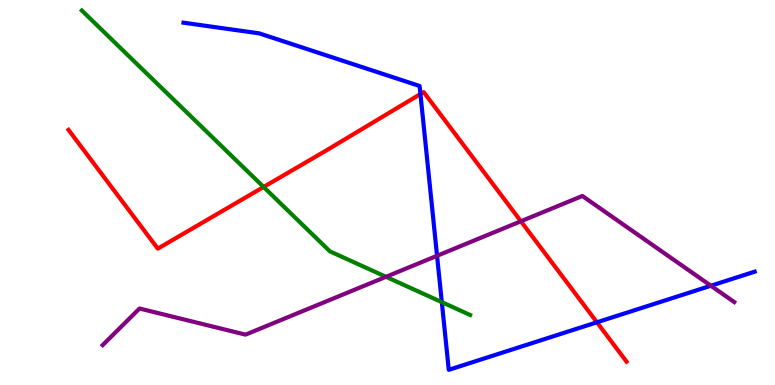[{'lines': ['blue', 'red'], 'intersections': [{'x': 5.43, 'y': 7.56}, {'x': 7.7, 'y': 1.63}]}, {'lines': ['green', 'red'], 'intersections': [{'x': 3.4, 'y': 5.14}]}, {'lines': ['purple', 'red'], 'intersections': [{'x': 6.72, 'y': 4.25}]}, {'lines': ['blue', 'green'], 'intersections': [{'x': 5.7, 'y': 2.15}]}, {'lines': ['blue', 'purple'], 'intersections': [{'x': 5.64, 'y': 3.36}, {'x': 9.17, 'y': 2.58}]}, {'lines': ['green', 'purple'], 'intersections': [{'x': 4.98, 'y': 2.81}]}]